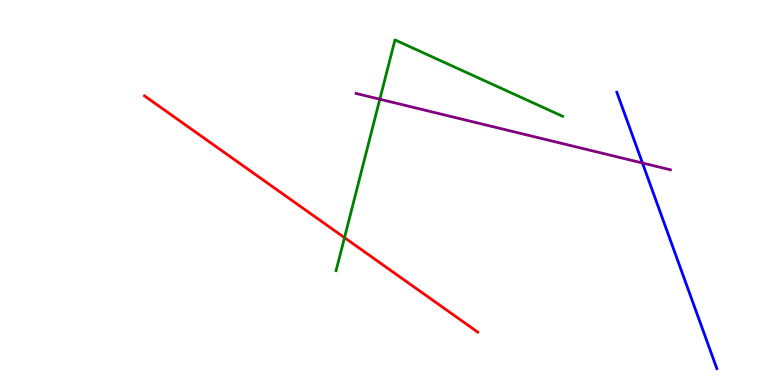[{'lines': ['blue', 'red'], 'intersections': []}, {'lines': ['green', 'red'], 'intersections': [{'x': 4.45, 'y': 3.83}]}, {'lines': ['purple', 'red'], 'intersections': []}, {'lines': ['blue', 'green'], 'intersections': []}, {'lines': ['blue', 'purple'], 'intersections': [{'x': 8.29, 'y': 5.77}]}, {'lines': ['green', 'purple'], 'intersections': [{'x': 4.9, 'y': 7.42}]}]